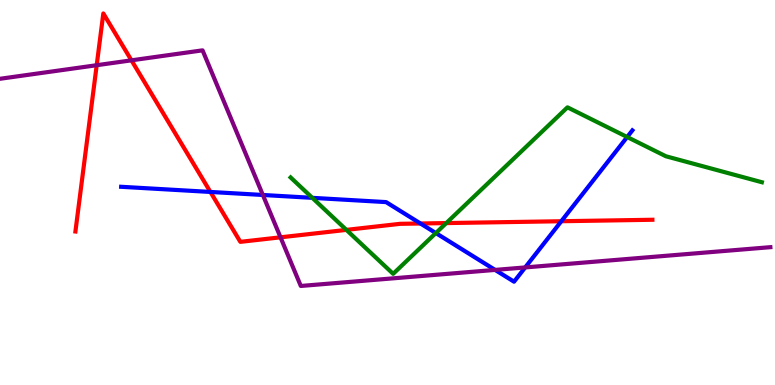[{'lines': ['blue', 'red'], 'intersections': [{'x': 2.72, 'y': 5.01}, {'x': 5.43, 'y': 4.19}, {'x': 7.24, 'y': 4.25}]}, {'lines': ['green', 'red'], 'intersections': [{'x': 4.47, 'y': 4.03}, {'x': 5.76, 'y': 4.21}]}, {'lines': ['purple', 'red'], 'intersections': [{'x': 1.25, 'y': 8.31}, {'x': 1.7, 'y': 8.43}, {'x': 3.62, 'y': 3.84}]}, {'lines': ['blue', 'green'], 'intersections': [{'x': 4.03, 'y': 4.86}, {'x': 5.62, 'y': 3.95}, {'x': 8.09, 'y': 6.44}]}, {'lines': ['blue', 'purple'], 'intersections': [{'x': 3.39, 'y': 4.94}, {'x': 6.39, 'y': 2.99}, {'x': 6.78, 'y': 3.05}]}, {'lines': ['green', 'purple'], 'intersections': []}]